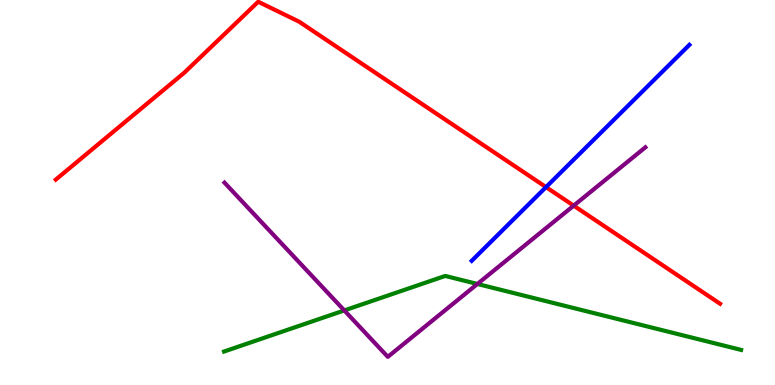[{'lines': ['blue', 'red'], 'intersections': [{'x': 7.05, 'y': 5.14}]}, {'lines': ['green', 'red'], 'intersections': []}, {'lines': ['purple', 'red'], 'intersections': [{'x': 7.4, 'y': 4.66}]}, {'lines': ['blue', 'green'], 'intersections': []}, {'lines': ['blue', 'purple'], 'intersections': []}, {'lines': ['green', 'purple'], 'intersections': [{'x': 4.44, 'y': 1.94}, {'x': 6.16, 'y': 2.62}]}]